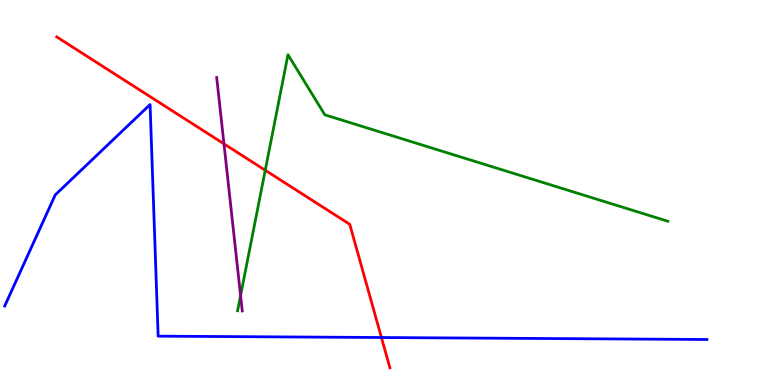[{'lines': ['blue', 'red'], 'intersections': [{'x': 4.92, 'y': 1.23}]}, {'lines': ['green', 'red'], 'intersections': [{'x': 3.42, 'y': 5.58}]}, {'lines': ['purple', 'red'], 'intersections': [{'x': 2.89, 'y': 6.26}]}, {'lines': ['blue', 'green'], 'intersections': []}, {'lines': ['blue', 'purple'], 'intersections': []}, {'lines': ['green', 'purple'], 'intersections': [{'x': 3.1, 'y': 2.32}]}]